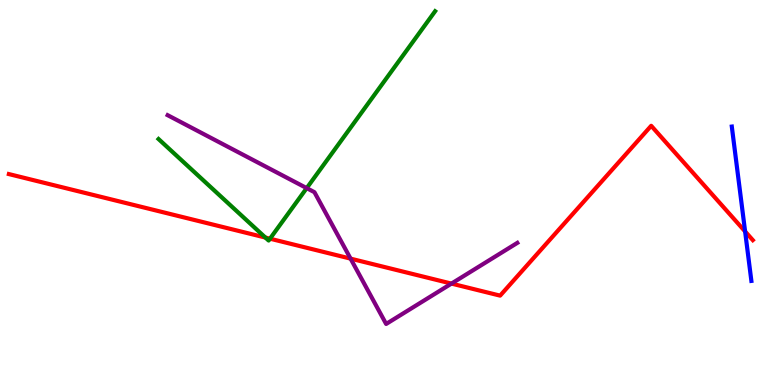[{'lines': ['blue', 'red'], 'intersections': [{'x': 9.61, 'y': 3.99}]}, {'lines': ['green', 'red'], 'intersections': [{'x': 3.42, 'y': 3.83}, {'x': 3.48, 'y': 3.8}]}, {'lines': ['purple', 'red'], 'intersections': [{'x': 4.52, 'y': 3.28}, {'x': 5.83, 'y': 2.63}]}, {'lines': ['blue', 'green'], 'intersections': []}, {'lines': ['blue', 'purple'], 'intersections': []}, {'lines': ['green', 'purple'], 'intersections': [{'x': 3.96, 'y': 5.11}]}]